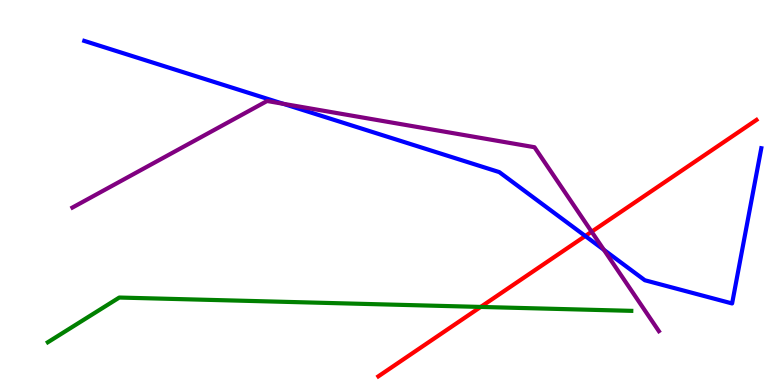[{'lines': ['blue', 'red'], 'intersections': [{'x': 7.55, 'y': 3.87}]}, {'lines': ['green', 'red'], 'intersections': [{'x': 6.2, 'y': 2.03}]}, {'lines': ['purple', 'red'], 'intersections': [{'x': 7.63, 'y': 3.98}]}, {'lines': ['blue', 'green'], 'intersections': []}, {'lines': ['blue', 'purple'], 'intersections': [{'x': 3.65, 'y': 7.3}, {'x': 7.79, 'y': 3.51}]}, {'lines': ['green', 'purple'], 'intersections': []}]